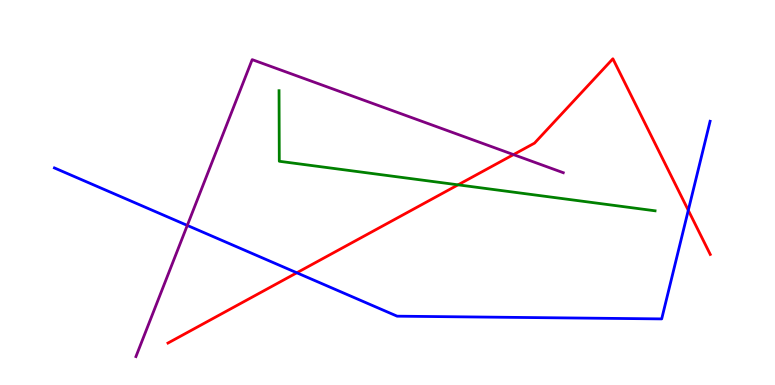[{'lines': ['blue', 'red'], 'intersections': [{'x': 3.83, 'y': 2.91}, {'x': 8.88, 'y': 4.54}]}, {'lines': ['green', 'red'], 'intersections': [{'x': 5.91, 'y': 5.2}]}, {'lines': ['purple', 'red'], 'intersections': [{'x': 6.63, 'y': 5.98}]}, {'lines': ['blue', 'green'], 'intersections': []}, {'lines': ['blue', 'purple'], 'intersections': [{'x': 2.42, 'y': 4.15}]}, {'lines': ['green', 'purple'], 'intersections': []}]